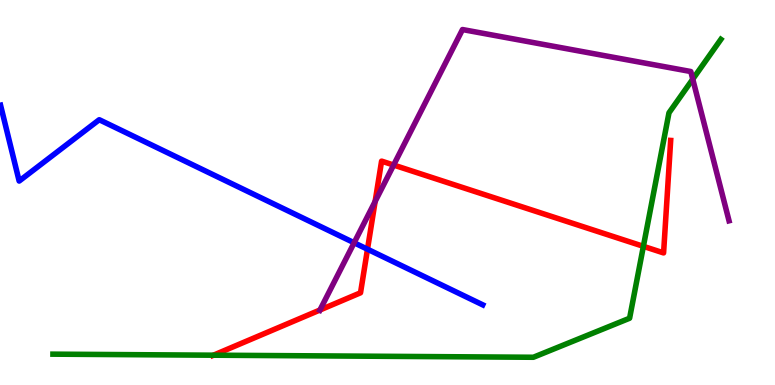[{'lines': ['blue', 'red'], 'intersections': [{'x': 4.74, 'y': 3.53}]}, {'lines': ['green', 'red'], 'intersections': [{'x': 2.75, 'y': 0.774}, {'x': 8.3, 'y': 3.6}]}, {'lines': ['purple', 'red'], 'intersections': [{'x': 4.13, 'y': 1.95}, {'x': 4.84, 'y': 4.77}, {'x': 5.08, 'y': 5.71}]}, {'lines': ['blue', 'green'], 'intersections': []}, {'lines': ['blue', 'purple'], 'intersections': [{'x': 4.57, 'y': 3.69}]}, {'lines': ['green', 'purple'], 'intersections': [{'x': 8.94, 'y': 7.94}]}]